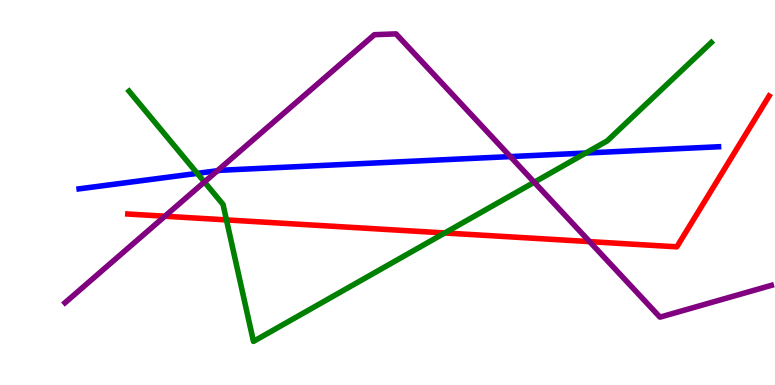[{'lines': ['blue', 'red'], 'intersections': []}, {'lines': ['green', 'red'], 'intersections': [{'x': 2.92, 'y': 4.29}, {'x': 5.74, 'y': 3.95}]}, {'lines': ['purple', 'red'], 'intersections': [{'x': 2.13, 'y': 4.38}, {'x': 7.61, 'y': 3.72}]}, {'lines': ['blue', 'green'], 'intersections': [{'x': 2.55, 'y': 5.5}, {'x': 7.56, 'y': 6.03}]}, {'lines': ['blue', 'purple'], 'intersections': [{'x': 2.81, 'y': 5.57}, {'x': 6.59, 'y': 5.93}]}, {'lines': ['green', 'purple'], 'intersections': [{'x': 2.64, 'y': 5.27}, {'x': 6.89, 'y': 5.27}]}]